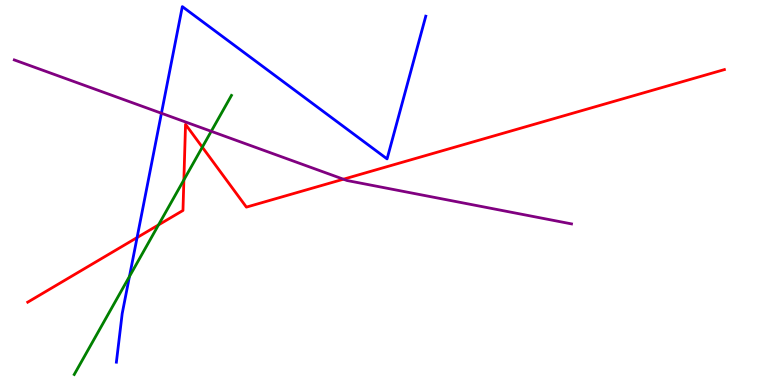[{'lines': ['blue', 'red'], 'intersections': [{'x': 1.77, 'y': 3.83}]}, {'lines': ['green', 'red'], 'intersections': [{'x': 2.05, 'y': 4.16}, {'x': 2.37, 'y': 5.33}, {'x': 2.61, 'y': 6.18}]}, {'lines': ['purple', 'red'], 'intersections': [{'x': 4.43, 'y': 5.35}]}, {'lines': ['blue', 'green'], 'intersections': [{'x': 1.67, 'y': 2.82}]}, {'lines': ['blue', 'purple'], 'intersections': [{'x': 2.08, 'y': 7.06}]}, {'lines': ['green', 'purple'], 'intersections': [{'x': 2.73, 'y': 6.59}]}]